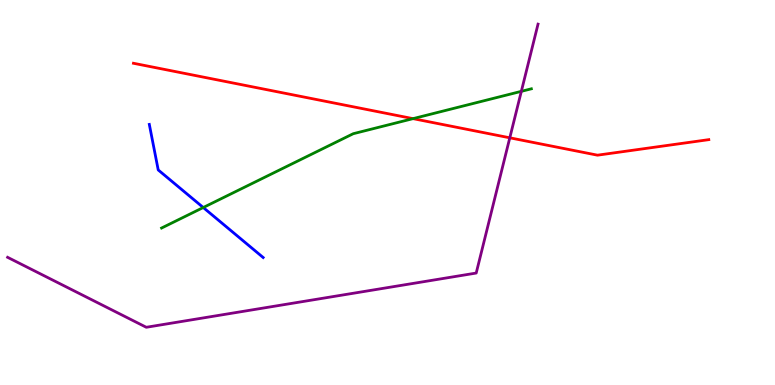[{'lines': ['blue', 'red'], 'intersections': []}, {'lines': ['green', 'red'], 'intersections': [{'x': 5.33, 'y': 6.92}]}, {'lines': ['purple', 'red'], 'intersections': [{'x': 6.58, 'y': 6.42}]}, {'lines': ['blue', 'green'], 'intersections': [{'x': 2.62, 'y': 4.61}]}, {'lines': ['blue', 'purple'], 'intersections': []}, {'lines': ['green', 'purple'], 'intersections': [{'x': 6.73, 'y': 7.63}]}]